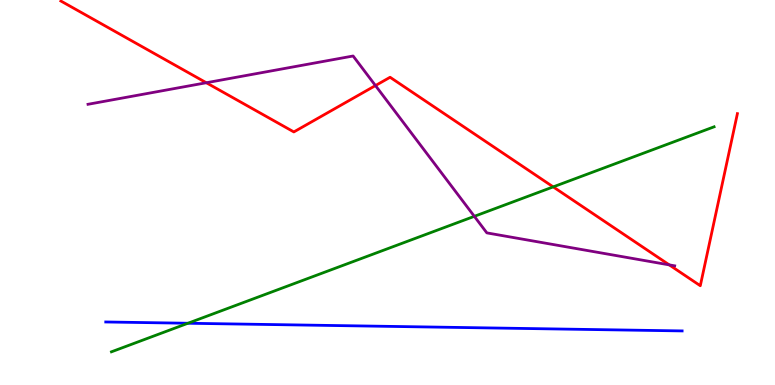[{'lines': ['blue', 'red'], 'intersections': []}, {'lines': ['green', 'red'], 'intersections': [{'x': 7.14, 'y': 5.15}]}, {'lines': ['purple', 'red'], 'intersections': [{'x': 2.66, 'y': 7.85}, {'x': 4.84, 'y': 7.78}, {'x': 8.64, 'y': 3.12}]}, {'lines': ['blue', 'green'], 'intersections': [{'x': 2.43, 'y': 1.6}]}, {'lines': ['blue', 'purple'], 'intersections': []}, {'lines': ['green', 'purple'], 'intersections': [{'x': 6.12, 'y': 4.38}]}]